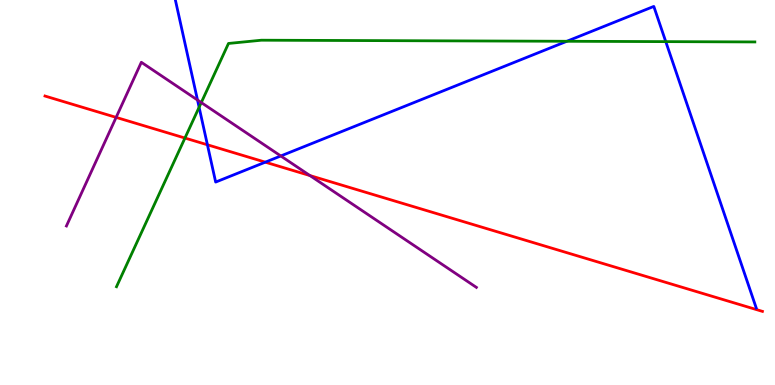[{'lines': ['blue', 'red'], 'intersections': [{'x': 2.68, 'y': 6.24}, {'x': 3.42, 'y': 5.79}]}, {'lines': ['green', 'red'], 'intersections': [{'x': 2.39, 'y': 6.41}]}, {'lines': ['purple', 'red'], 'intersections': [{'x': 1.5, 'y': 6.95}, {'x': 4.0, 'y': 5.44}]}, {'lines': ['blue', 'green'], 'intersections': [{'x': 2.57, 'y': 7.21}, {'x': 7.31, 'y': 8.93}, {'x': 8.59, 'y': 8.92}]}, {'lines': ['blue', 'purple'], 'intersections': [{'x': 2.55, 'y': 7.4}, {'x': 3.62, 'y': 5.95}]}, {'lines': ['green', 'purple'], 'intersections': [{'x': 2.6, 'y': 7.34}]}]